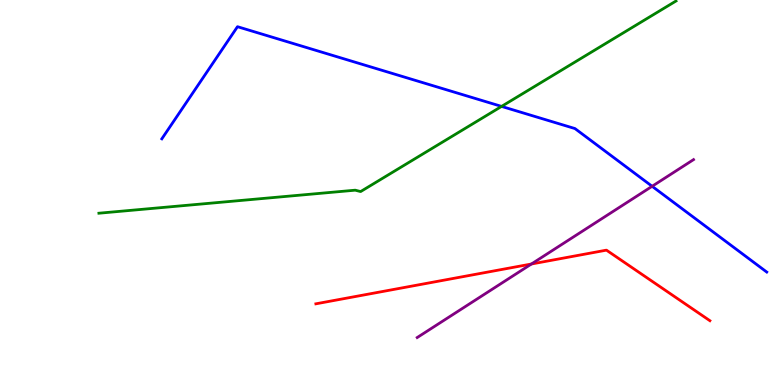[{'lines': ['blue', 'red'], 'intersections': []}, {'lines': ['green', 'red'], 'intersections': []}, {'lines': ['purple', 'red'], 'intersections': [{'x': 6.86, 'y': 3.14}]}, {'lines': ['blue', 'green'], 'intersections': [{'x': 6.47, 'y': 7.24}]}, {'lines': ['blue', 'purple'], 'intersections': [{'x': 8.41, 'y': 5.16}]}, {'lines': ['green', 'purple'], 'intersections': []}]